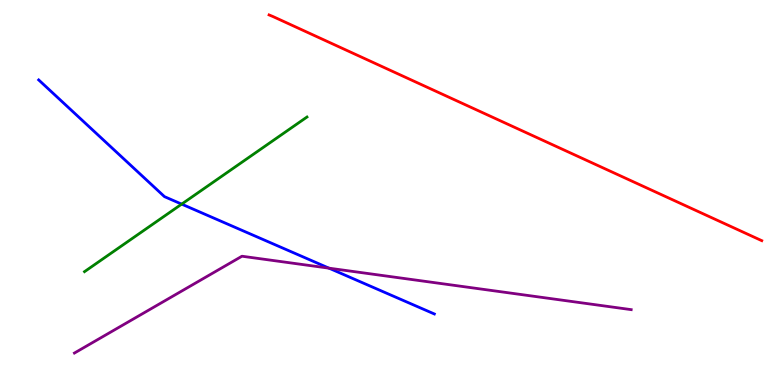[{'lines': ['blue', 'red'], 'intersections': []}, {'lines': ['green', 'red'], 'intersections': []}, {'lines': ['purple', 'red'], 'intersections': []}, {'lines': ['blue', 'green'], 'intersections': [{'x': 2.34, 'y': 4.7}]}, {'lines': ['blue', 'purple'], 'intersections': [{'x': 4.25, 'y': 3.03}]}, {'lines': ['green', 'purple'], 'intersections': []}]